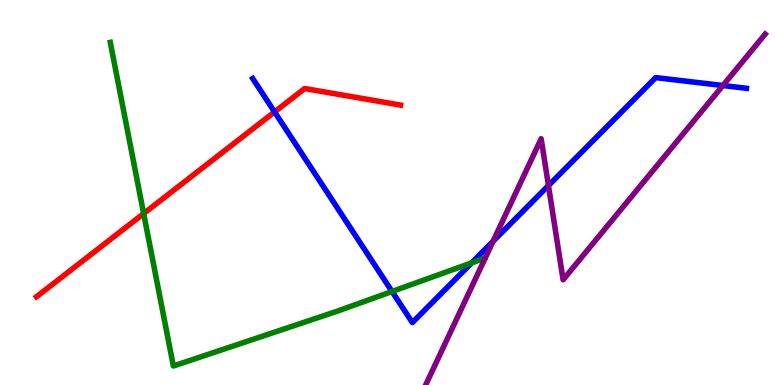[{'lines': ['blue', 'red'], 'intersections': [{'x': 3.54, 'y': 7.09}]}, {'lines': ['green', 'red'], 'intersections': [{'x': 1.85, 'y': 4.45}]}, {'lines': ['purple', 'red'], 'intersections': []}, {'lines': ['blue', 'green'], 'intersections': [{'x': 5.06, 'y': 2.43}, {'x': 6.09, 'y': 3.17}]}, {'lines': ['blue', 'purple'], 'intersections': [{'x': 6.36, 'y': 3.73}, {'x': 7.08, 'y': 5.18}, {'x': 9.33, 'y': 7.78}]}, {'lines': ['green', 'purple'], 'intersections': []}]